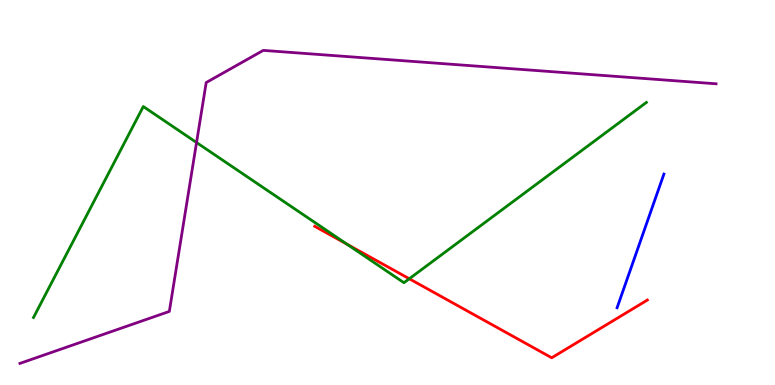[{'lines': ['blue', 'red'], 'intersections': []}, {'lines': ['green', 'red'], 'intersections': [{'x': 4.48, 'y': 3.66}, {'x': 5.28, 'y': 2.76}]}, {'lines': ['purple', 'red'], 'intersections': []}, {'lines': ['blue', 'green'], 'intersections': []}, {'lines': ['blue', 'purple'], 'intersections': []}, {'lines': ['green', 'purple'], 'intersections': [{'x': 2.54, 'y': 6.3}]}]